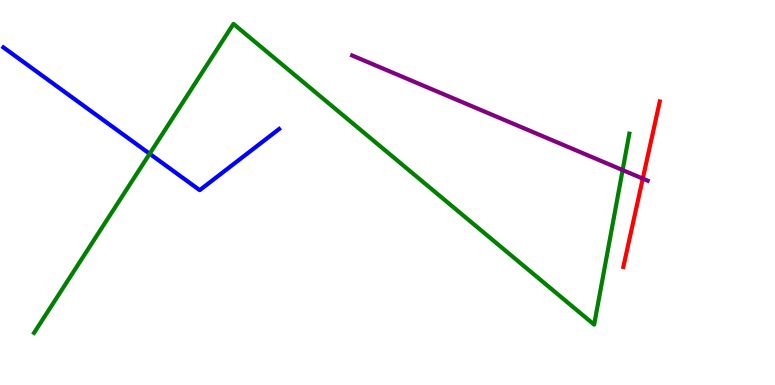[{'lines': ['blue', 'red'], 'intersections': []}, {'lines': ['green', 'red'], 'intersections': []}, {'lines': ['purple', 'red'], 'intersections': [{'x': 8.29, 'y': 5.36}]}, {'lines': ['blue', 'green'], 'intersections': [{'x': 1.93, 'y': 6.01}]}, {'lines': ['blue', 'purple'], 'intersections': []}, {'lines': ['green', 'purple'], 'intersections': [{'x': 8.03, 'y': 5.58}]}]